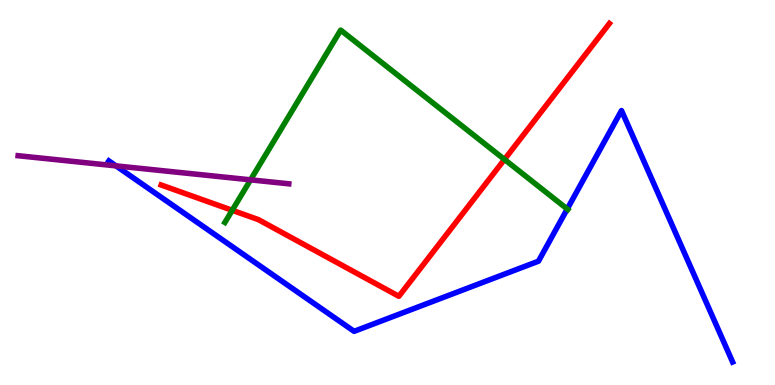[{'lines': ['blue', 'red'], 'intersections': []}, {'lines': ['green', 'red'], 'intersections': [{'x': 3.0, 'y': 4.54}, {'x': 6.51, 'y': 5.86}]}, {'lines': ['purple', 'red'], 'intersections': []}, {'lines': ['blue', 'green'], 'intersections': [{'x': 7.32, 'y': 4.57}]}, {'lines': ['blue', 'purple'], 'intersections': [{'x': 1.5, 'y': 5.69}]}, {'lines': ['green', 'purple'], 'intersections': [{'x': 3.23, 'y': 5.33}]}]